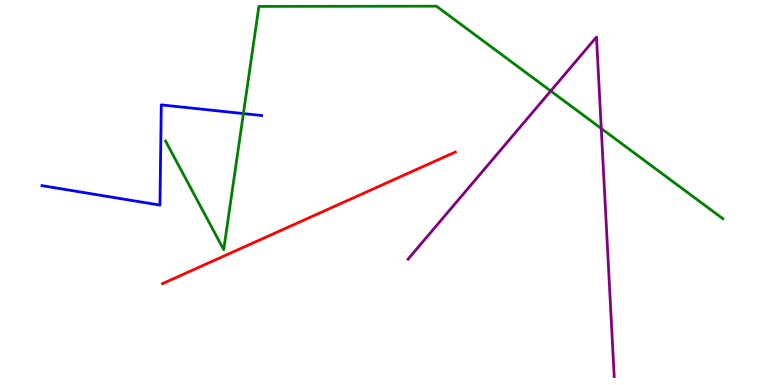[{'lines': ['blue', 'red'], 'intersections': []}, {'lines': ['green', 'red'], 'intersections': []}, {'lines': ['purple', 'red'], 'intersections': []}, {'lines': ['blue', 'green'], 'intersections': [{'x': 3.14, 'y': 7.05}]}, {'lines': ['blue', 'purple'], 'intersections': []}, {'lines': ['green', 'purple'], 'intersections': [{'x': 7.11, 'y': 7.64}, {'x': 7.76, 'y': 6.66}]}]